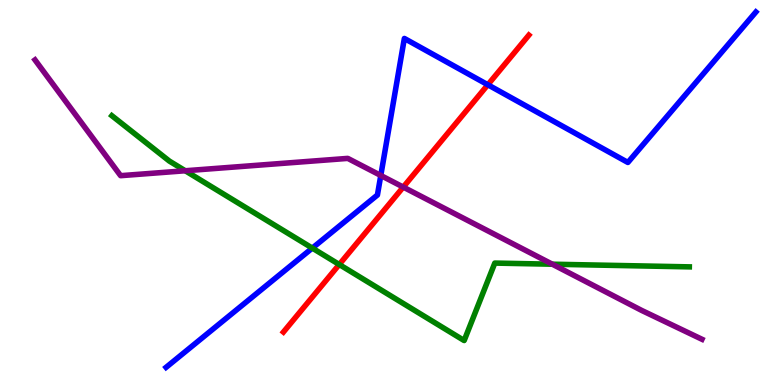[{'lines': ['blue', 'red'], 'intersections': [{'x': 6.29, 'y': 7.8}]}, {'lines': ['green', 'red'], 'intersections': [{'x': 4.38, 'y': 3.13}]}, {'lines': ['purple', 'red'], 'intersections': [{'x': 5.2, 'y': 5.14}]}, {'lines': ['blue', 'green'], 'intersections': [{'x': 4.03, 'y': 3.56}]}, {'lines': ['blue', 'purple'], 'intersections': [{'x': 4.91, 'y': 5.44}]}, {'lines': ['green', 'purple'], 'intersections': [{'x': 2.39, 'y': 5.56}, {'x': 7.13, 'y': 3.14}]}]